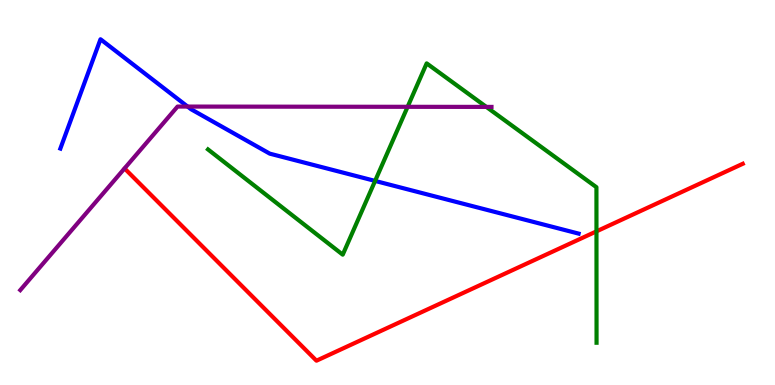[{'lines': ['blue', 'red'], 'intersections': []}, {'lines': ['green', 'red'], 'intersections': [{'x': 7.7, 'y': 3.99}]}, {'lines': ['purple', 'red'], 'intersections': []}, {'lines': ['blue', 'green'], 'intersections': [{'x': 4.84, 'y': 5.3}]}, {'lines': ['blue', 'purple'], 'intersections': [{'x': 2.42, 'y': 7.23}]}, {'lines': ['green', 'purple'], 'intersections': [{'x': 5.26, 'y': 7.23}, {'x': 6.28, 'y': 7.22}]}]